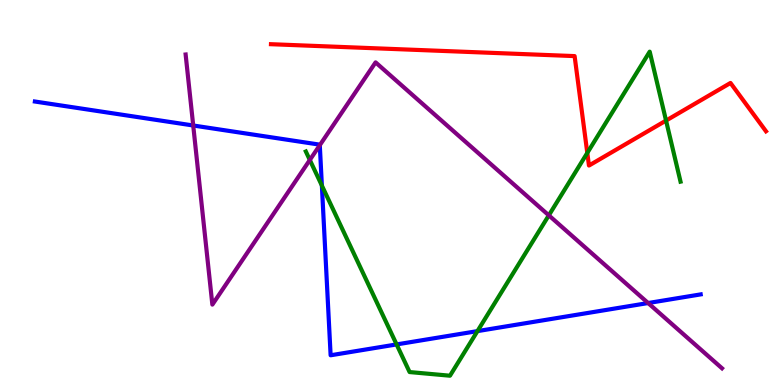[{'lines': ['blue', 'red'], 'intersections': []}, {'lines': ['green', 'red'], 'intersections': [{'x': 7.58, 'y': 6.03}, {'x': 8.59, 'y': 6.87}]}, {'lines': ['purple', 'red'], 'intersections': []}, {'lines': ['blue', 'green'], 'intersections': [{'x': 4.15, 'y': 5.18}, {'x': 5.12, 'y': 1.05}, {'x': 6.16, 'y': 1.4}]}, {'lines': ['blue', 'purple'], 'intersections': [{'x': 2.49, 'y': 6.74}, {'x': 4.13, 'y': 6.23}, {'x': 8.36, 'y': 2.13}]}, {'lines': ['green', 'purple'], 'intersections': [{'x': 4.0, 'y': 5.85}, {'x': 7.08, 'y': 4.41}]}]